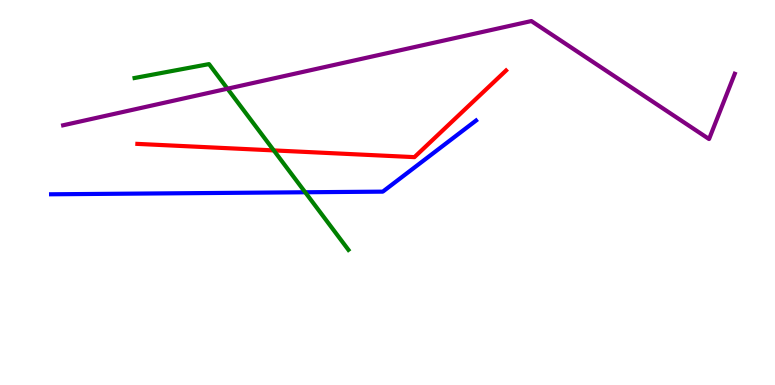[{'lines': ['blue', 'red'], 'intersections': []}, {'lines': ['green', 'red'], 'intersections': [{'x': 3.53, 'y': 6.09}]}, {'lines': ['purple', 'red'], 'intersections': []}, {'lines': ['blue', 'green'], 'intersections': [{'x': 3.94, 'y': 5.01}]}, {'lines': ['blue', 'purple'], 'intersections': []}, {'lines': ['green', 'purple'], 'intersections': [{'x': 2.94, 'y': 7.7}]}]